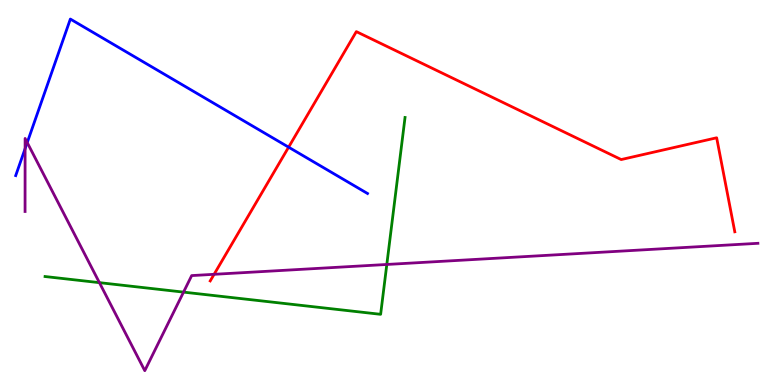[{'lines': ['blue', 'red'], 'intersections': [{'x': 3.72, 'y': 6.18}]}, {'lines': ['green', 'red'], 'intersections': []}, {'lines': ['purple', 'red'], 'intersections': [{'x': 2.76, 'y': 2.88}]}, {'lines': ['blue', 'green'], 'intersections': []}, {'lines': ['blue', 'purple'], 'intersections': [{'x': 0.324, 'y': 6.14}, {'x': 0.351, 'y': 6.3}]}, {'lines': ['green', 'purple'], 'intersections': [{'x': 1.28, 'y': 2.66}, {'x': 2.37, 'y': 2.41}, {'x': 4.99, 'y': 3.13}]}]